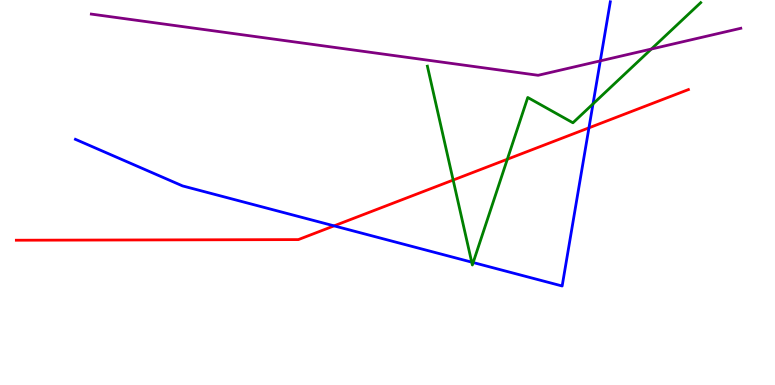[{'lines': ['blue', 'red'], 'intersections': [{'x': 4.31, 'y': 4.13}, {'x': 7.6, 'y': 6.68}]}, {'lines': ['green', 'red'], 'intersections': [{'x': 5.85, 'y': 5.32}, {'x': 6.55, 'y': 5.86}]}, {'lines': ['purple', 'red'], 'intersections': []}, {'lines': ['blue', 'green'], 'intersections': [{'x': 6.09, 'y': 3.19}, {'x': 6.11, 'y': 3.18}, {'x': 7.65, 'y': 7.3}]}, {'lines': ['blue', 'purple'], 'intersections': [{'x': 7.75, 'y': 8.42}]}, {'lines': ['green', 'purple'], 'intersections': [{'x': 8.4, 'y': 8.73}]}]